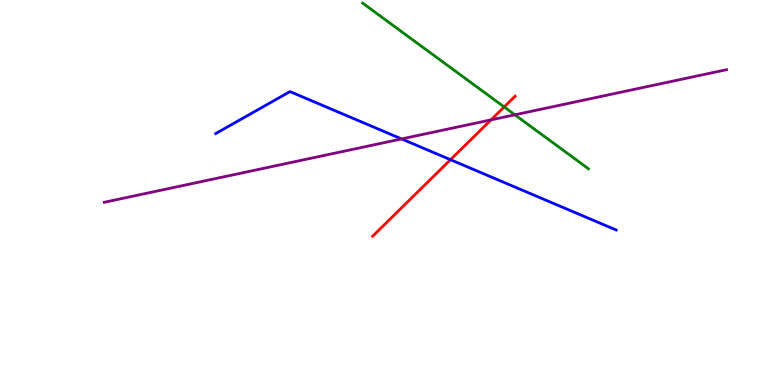[{'lines': ['blue', 'red'], 'intersections': [{'x': 5.81, 'y': 5.85}]}, {'lines': ['green', 'red'], 'intersections': [{'x': 6.51, 'y': 7.22}]}, {'lines': ['purple', 'red'], 'intersections': [{'x': 6.34, 'y': 6.89}]}, {'lines': ['blue', 'green'], 'intersections': []}, {'lines': ['blue', 'purple'], 'intersections': [{'x': 5.18, 'y': 6.39}]}, {'lines': ['green', 'purple'], 'intersections': [{'x': 6.64, 'y': 7.02}]}]